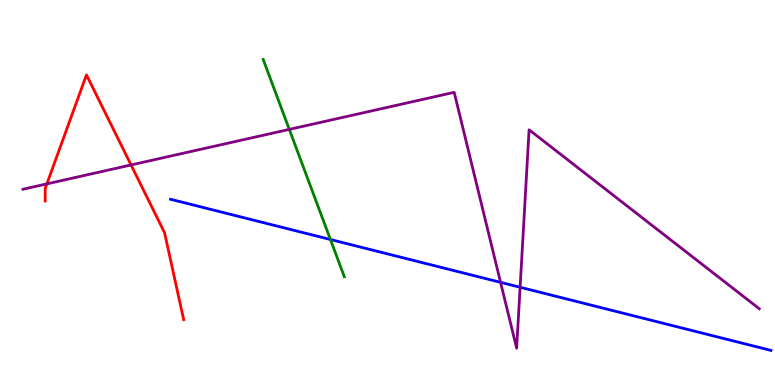[{'lines': ['blue', 'red'], 'intersections': []}, {'lines': ['green', 'red'], 'intersections': []}, {'lines': ['purple', 'red'], 'intersections': [{'x': 0.605, 'y': 5.22}, {'x': 1.69, 'y': 5.72}]}, {'lines': ['blue', 'green'], 'intersections': [{'x': 4.26, 'y': 3.78}]}, {'lines': ['blue', 'purple'], 'intersections': [{'x': 6.46, 'y': 2.67}, {'x': 6.71, 'y': 2.54}]}, {'lines': ['green', 'purple'], 'intersections': [{'x': 3.73, 'y': 6.64}]}]